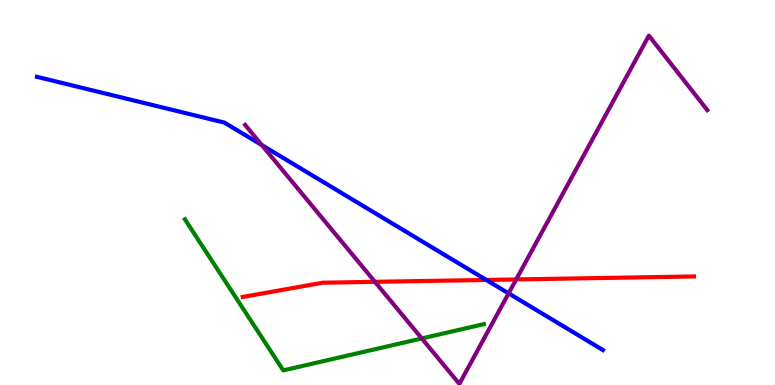[{'lines': ['blue', 'red'], 'intersections': [{'x': 6.27, 'y': 2.73}]}, {'lines': ['green', 'red'], 'intersections': []}, {'lines': ['purple', 'red'], 'intersections': [{'x': 4.84, 'y': 2.68}, {'x': 6.66, 'y': 2.74}]}, {'lines': ['blue', 'green'], 'intersections': []}, {'lines': ['blue', 'purple'], 'intersections': [{'x': 3.38, 'y': 6.23}, {'x': 6.56, 'y': 2.38}]}, {'lines': ['green', 'purple'], 'intersections': [{'x': 5.44, 'y': 1.21}]}]